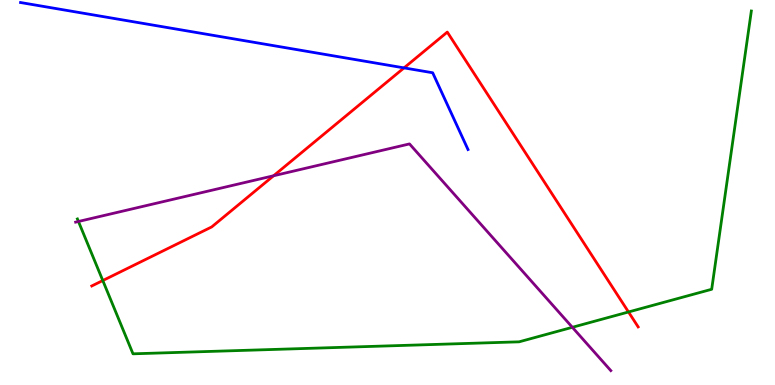[{'lines': ['blue', 'red'], 'intersections': [{'x': 5.21, 'y': 8.24}]}, {'lines': ['green', 'red'], 'intersections': [{'x': 1.33, 'y': 2.71}, {'x': 8.11, 'y': 1.9}]}, {'lines': ['purple', 'red'], 'intersections': [{'x': 3.53, 'y': 5.43}]}, {'lines': ['blue', 'green'], 'intersections': []}, {'lines': ['blue', 'purple'], 'intersections': []}, {'lines': ['green', 'purple'], 'intersections': [{'x': 1.01, 'y': 4.25}, {'x': 7.39, 'y': 1.5}]}]